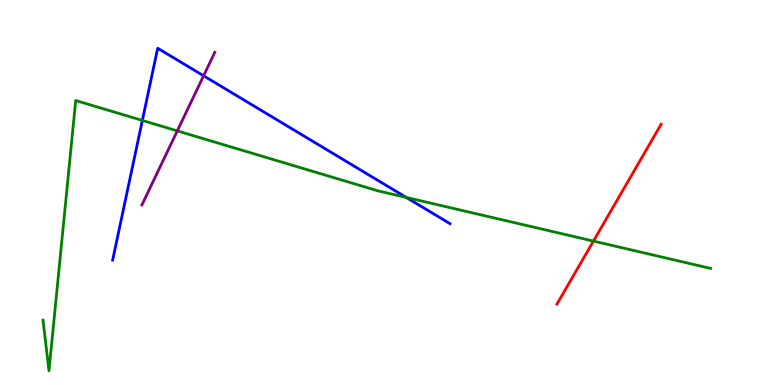[{'lines': ['blue', 'red'], 'intersections': []}, {'lines': ['green', 'red'], 'intersections': [{'x': 7.66, 'y': 3.74}]}, {'lines': ['purple', 'red'], 'intersections': []}, {'lines': ['blue', 'green'], 'intersections': [{'x': 1.84, 'y': 6.87}, {'x': 5.24, 'y': 4.87}]}, {'lines': ['blue', 'purple'], 'intersections': [{'x': 2.63, 'y': 8.03}]}, {'lines': ['green', 'purple'], 'intersections': [{'x': 2.29, 'y': 6.6}]}]